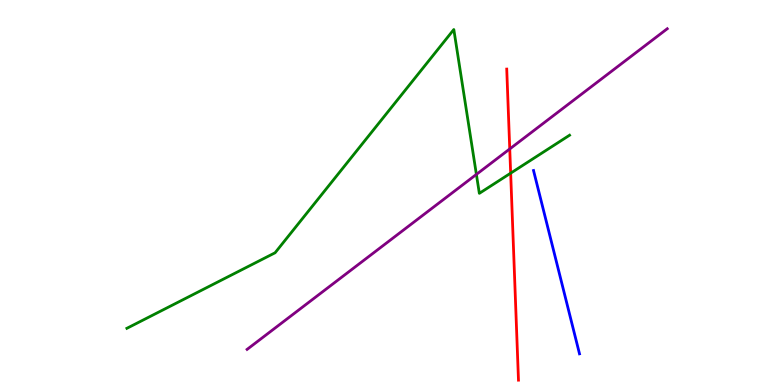[{'lines': ['blue', 'red'], 'intersections': []}, {'lines': ['green', 'red'], 'intersections': [{'x': 6.59, 'y': 5.5}]}, {'lines': ['purple', 'red'], 'intersections': [{'x': 6.58, 'y': 6.13}]}, {'lines': ['blue', 'green'], 'intersections': []}, {'lines': ['blue', 'purple'], 'intersections': []}, {'lines': ['green', 'purple'], 'intersections': [{'x': 6.15, 'y': 5.47}]}]